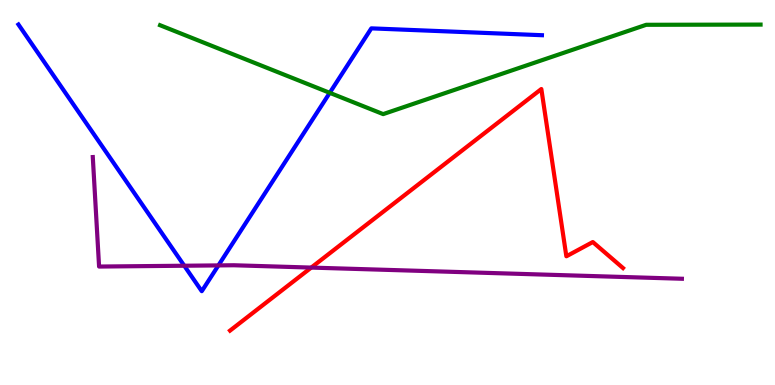[{'lines': ['blue', 'red'], 'intersections': []}, {'lines': ['green', 'red'], 'intersections': []}, {'lines': ['purple', 'red'], 'intersections': [{'x': 4.02, 'y': 3.05}]}, {'lines': ['blue', 'green'], 'intersections': [{'x': 4.25, 'y': 7.59}]}, {'lines': ['blue', 'purple'], 'intersections': [{'x': 2.38, 'y': 3.1}, {'x': 2.82, 'y': 3.11}]}, {'lines': ['green', 'purple'], 'intersections': []}]